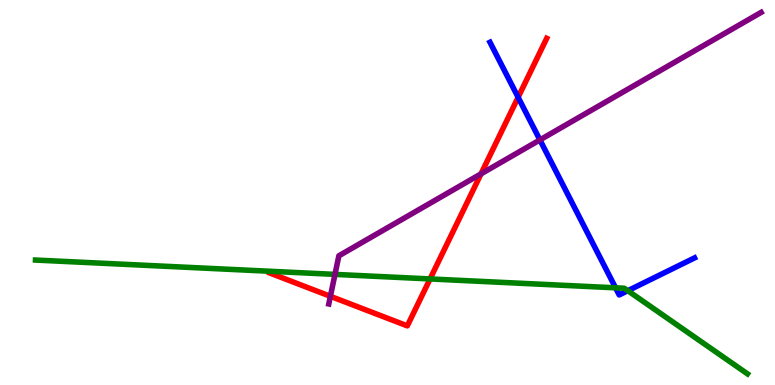[{'lines': ['blue', 'red'], 'intersections': [{'x': 6.69, 'y': 7.47}]}, {'lines': ['green', 'red'], 'intersections': [{'x': 5.55, 'y': 2.75}]}, {'lines': ['purple', 'red'], 'intersections': [{'x': 4.26, 'y': 2.3}, {'x': 6.21, 'y': 5.48}]}, {'lines': ['blue', 'green'], 'intersections': [{'x': 7.94, 'y': 2.52}, {'x': 8.1, 'y': 2.45}]}, {'lines': ['blue', 'purple'], 'intersections': [{'x': 6.97, 'y': 6.37}]}, {'lines': ['green', 'purple'], 'intersections': [{'x': 4.32, 'y': 2.87}]}]